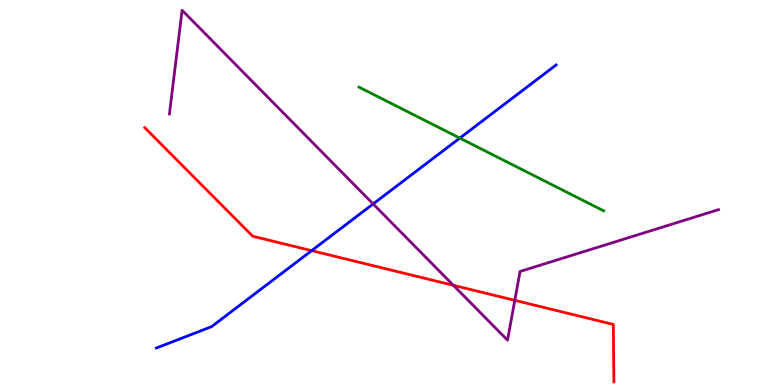[{'lines': ['blue', 'red'], 'intersections': [{'x': 4.02, 'y': 3.49}]}, {'lines': ['green', 'red'], 'intersections': []}, {'lines': ['purple', 'red'], 'intersections': [{'x': 5.85, 'y': 2.59}, {'x': 6.64, 'y': 2.2}]}, {'lines': ['blue', 'green'], 'intersections': [{'x': 5.93, 'y': 6.41}]}, {'lines': ['blue', 'purple'], 'intersections': [{'x': 4.81, 'y': 4.7}]}, {'lines': ['green', 'purple'], 'intersections': []}]